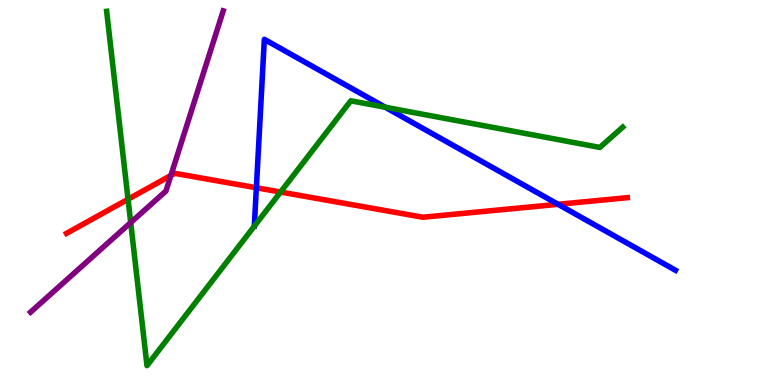[{'lines': ['blue', 'red'], 'intersections': [{'x': 3.31, 'y': 5.12}, {'x': 7.2, 'y': 4.69}]}, {'lines': ['green', 'red'], 'intersections': [{'x': 1.65, 'y': 4.82}, {'x': 3.62, 'y': 5.01}]}, {'lines': ['purple', 'red'], 'intersections': [{'x': 2.2, 'y': 5.44}]}, {'lines': ['blue', 'green'], 'intersections': [{'x': 4.97, 'y': 7.21}]}, {'lines': ['blue', 'purple'], 'intersections': []}, {'lines': ['green', 'purple'], 'intersections': [{'x': 1.69, 'y': 4.22}]}]